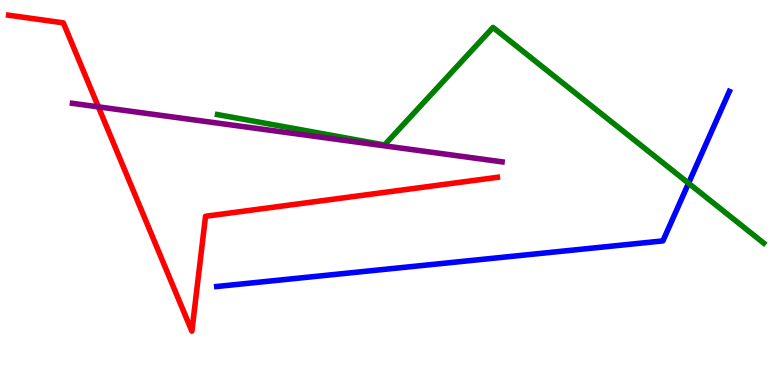[{'lines': ['blue', 'red'], 'intersections': []}, {'lines': ['green', 'red'], 'intersections': []}, {'lines': ['purple', 'red'], 'intersections': [{'x': 1.27, 'y': 7.22}]}, {'lines': ['blue', 'green'], 'intersections': [{'x': 8.88, 'y': 5.24}]}, {'lines': ['blue', 'purple'], 'intersections': []}, {'lines': ['green', 'purple'], 'intersections': []}]